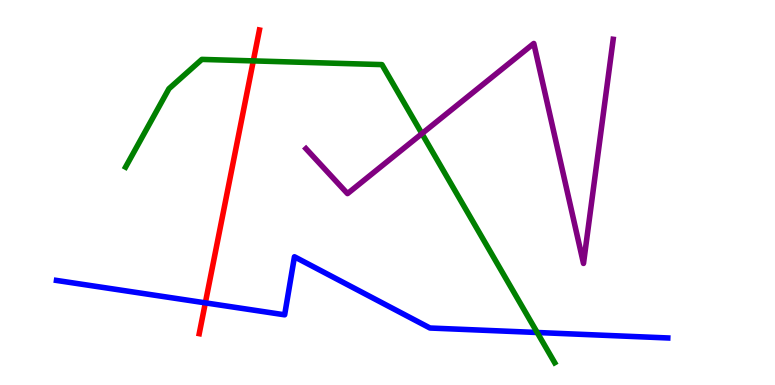[{'lines': ['blue', 'red'], 'intersections': [{'x': 2.65, 'y': 2.13}]}, {'lines': ['green', 'red'], 'intersections': [{'x': 3.27, 'y': 8.42}]}, {'lines': ['purple', 'red'], 'intersections': []}, {'lines': ['blue', 'green'], 'intersections': [{'x': 6.93, 'y': 1.36}]}, {'lines': ['blue', 'purple'], 'intersections': []}, {'lines': ['green', 'purple'], 'intersections': [{'x': 5.44, 'y': 6.53}]}]